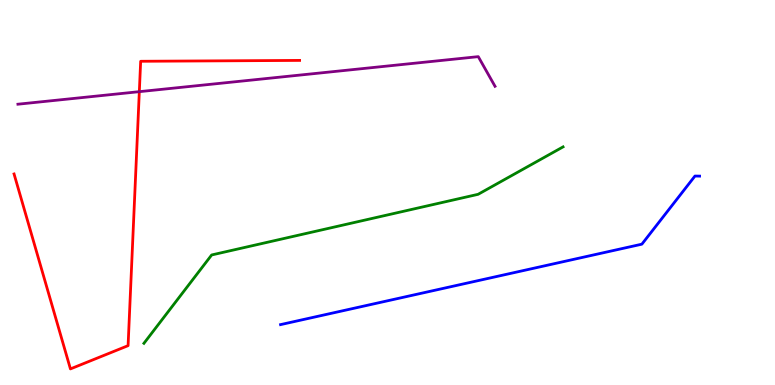[{'lines': ['blue', 'red'], 'intersections': []}, {'lines': ['green', 'red'], 'intersections': []}, {'lines': ['purple', 'red'], 'intersections': [{'x': 1.8, 'y': 7.62}]}, {'lines': ['blue', 'green'], 'intersections': []}, {'lines': ['blue', 'purple'], 'intersections': []}, {'lines': ['green', 'purple'], 'intersections': []}]